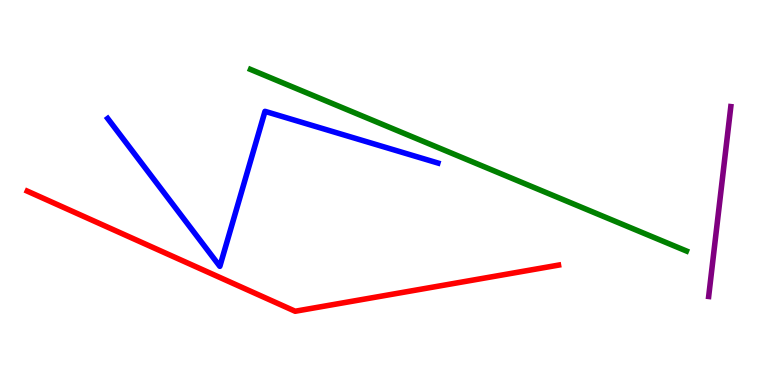[{'lines': ['blue', 'red'], 'intersections': []}, {'lines': ['green', 'red'], 'intersections': []}, {'lines': ['purple', 'red'], 'intersections': []}, {'lines': ['blue', 'green'], 'intersections': []}, {'lines': ['blue', 'purple'], 'intersections': []}, {'lines': ['green', 'purple'], 'intersections': []}]